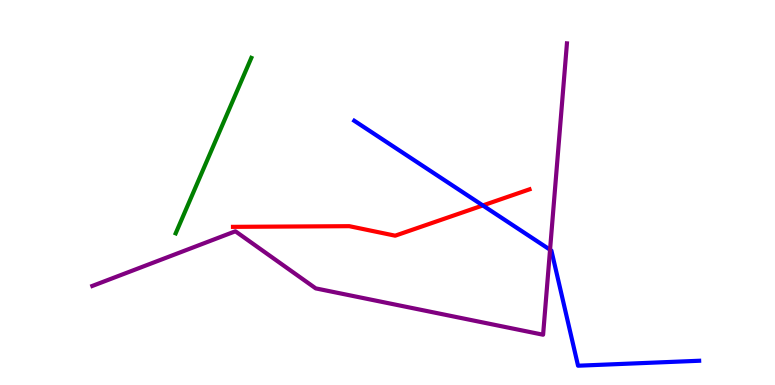[{'lines': ['blue', 'red'], 'intersections': [{'x': 6.23, 'y': 4.66}]}, {'lines': ['green', 'red'], 'intersections': []}, {'lines': ['purple', 'red'], 'intersections': []}, {'lines': ['blue', 'green'], 'intersections': []}, {'lines': ['blue', 'purple'], 'intersections': [{'x': 7.1, 'y': 3.51}]}, {'lines': ['green', 'purple'], 'intersections': []}]